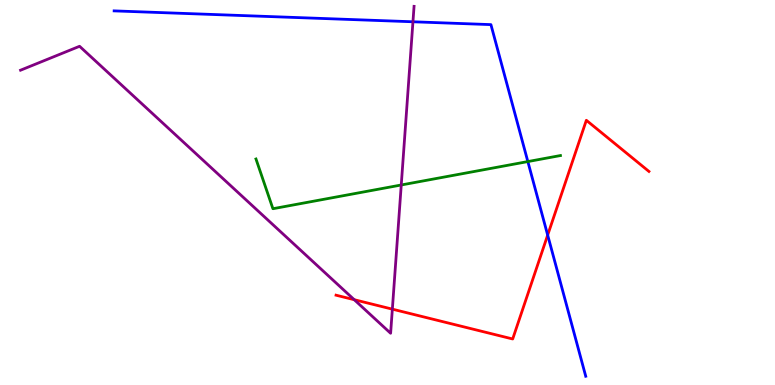[{'lines': ['blue', 'red'], 'intersections': [{'x': 7.07, 'y': 3.89}]}, {'lines': ['green', 'red'], 'intersections': []}, {'lines': ['purple', 'red'], 'intersections': [{'x': 4.57, 'y': 2.22}, {'x': 5.06, 'y': 1.97}]}, {'lines': ['blue', 'green'], 'intersections': [{'x': 6.81, 'y': 5.8}]}, {'lines': ['blue', 'purple'], 'intersections': [{'x': 5.33, 'y': 9.43}]}, {'lines': ['green', 'purple'], 'intersections': [{'x': 5.18, 'y': 5.2}]}]